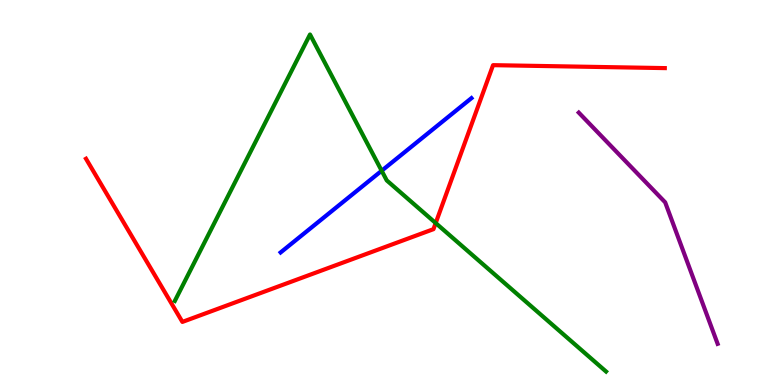[{'lines': ['blue', 'red'], 'intersections': []}, {'lines': ['green', 'red'], 'intersections': [{'x': 5.62, 'y': 4.21}]}, {'lines': ['purple', 'red'], 'intersections': []}, {'lines': ['blue', 'green'], 'intersections': [{'x': 4.92, 'y': 5.57}]}, {'lines': ['blue', 'purple'], 'intersections': []}, {'lines': ['green', 'purple'], 'intersections': []}]